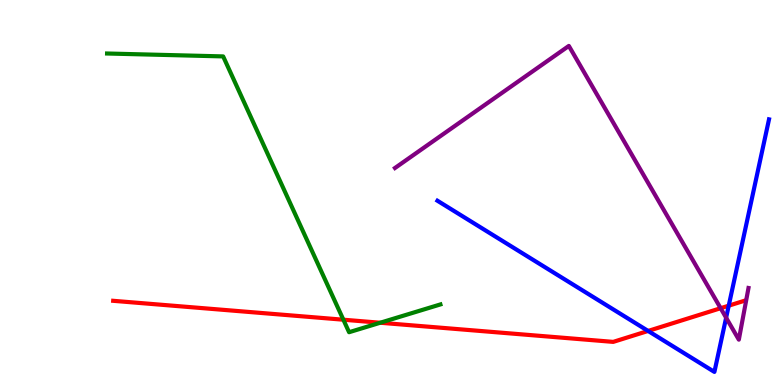[{'lines': ['blue', 'red'], 'intersections': [{'x': 8.36, 'y': 1.4}, {'x': 9.4, 'y': 2.06}]}, {'lines': ['green', 'red'], 'intersections': [{'x': 4.43, 'y': 1.7}, {'x': 4.91, 'y': 1.62}]}, {'lines': ['purple', 'red'], 'intersections': [{'x': 9.3, 'y': 1.99}]}, {'lines': ['blue', 'green'], 'intersections': []}, {'lines': ['blue', 'purple'], 'intersections': [{'x': 9.37, 'y': 1.75}]}, {'lines': ['green', 'purple'], 'intersections': []}]